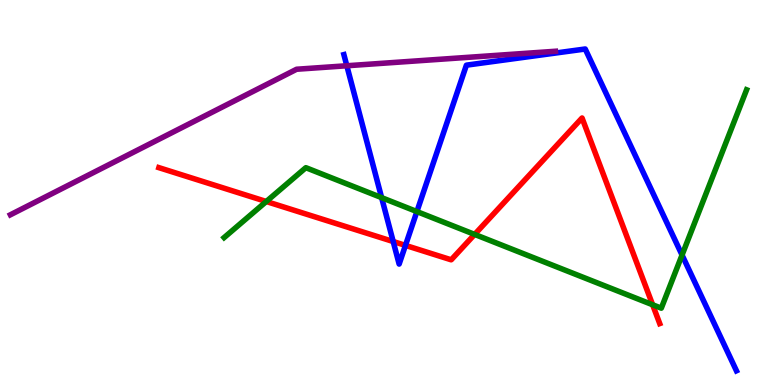[{'lines': ['blue', 'red'], 'intersections': [{'x': 5.07, 'y': 3.73}, {'x': 5.23, 'y': 3.63}]}, {'lines': ['green', 'red'], 'intersections': [{'x': 3.44, 'y': 4.77}, {'x': 6.12, 'y': 3.91}, {'x': 8.42, 'y': 2.08}]}, {'lines': ['purple', 'red'], 'intersections': []}, {'lines': ['blue', 'green'], 'intersections': [{'x': 4.92, 'y': 4.87}, {'x': 5.38, 'y': 4.5}, {'x': 8.8, 'y': 3.38}]}, {'lines': ['blue', 'purple'], 'intersections': [{'x': 4.48, 'y': 8.29}]}, {'lines': ['green', 'purple'], 'intersections': []}]